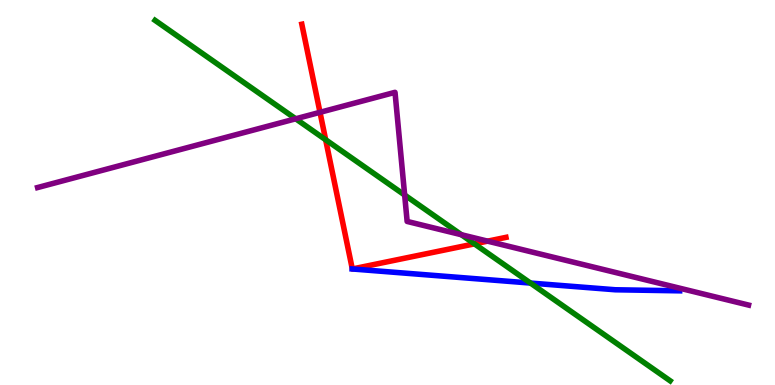[{'lines': ['blue', 'red'], 'intersections': [{'x': 4.55, 'y': 3.01}, {'x': 4.55, 'y': 3.01}]}, {'lines': ['green', 'red'], 'intersections': [{'x': 4.2, 'y': 6.37}, {'x': 6.12, 'y': 3.67}]}, {'lines': ['purple', 'red'], 'intersections': [{'x': 4.13, 'y': 7.08}, {'x': 6.29, 'y': 3.74}]}, {'lines': ['blue', 'green'], 'intersections': [{'x': 6.84, 'y': 2.65}]}, {'lines': ['blue', 'purple'], 'intersections': []}, {'lines': ['green', 'purple'], 'intersections': [{'x': 3.82, 'y': 6.91}, {'x': 5.22, 'y': 4.93}, {'x': 5.95, 'y': 3.9}]}]